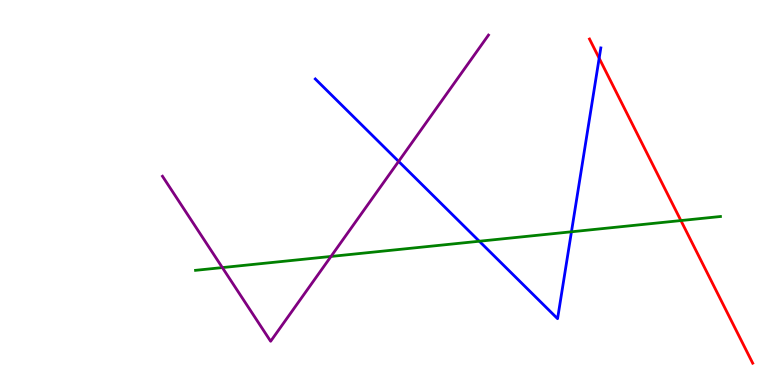[{'lines': ['blue', 'red'], 'intersections': [{'x': 7.73, 'y': 8.49}]}, {'lines': ['green', 'red'], 'intersections': [{'x': 8.79, 'y': 4.27}]}, {'lines': ['purple', 'red'], 'intersections': []}, {'lines': ['blue', 'green'], 'intersections': [{'x': 6.18, 'y': 3.73}, {'x': 7.37, 'y': 3.98}]}, {'lines': ['blue', 'purple'], 'intersections': [{'x': 5.14, 'y': 5.81}]}, {'lines': ['green', 'purple'], 'intersections': [{'x': 2.87, 'y': 3.05}, {'x': 4.27, 'y': 3.34}]}]